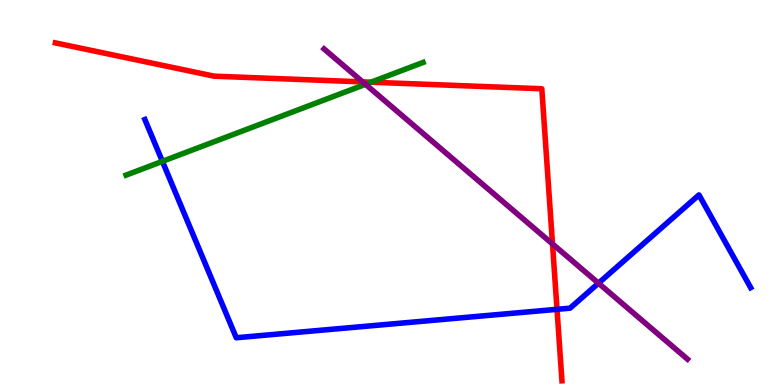[{'lines': ['blue', 'red'], 'intersections': [{'x': 7.19, 'y': 1.97}]}, {'lines': ['green', 'red'], 'intersections': [{'x': 4.79, 'y': 7.87}]}, {'lines': ['purple', 'red'], 'intersections': [{'x': 4.68, 'y': 7.87}, {'x': 7.13, 'y': 3.66}]}, {'lines': ['blue', 'green'], 'intersections': [{'x': 2.1, 'y': 5.81}]}, {'lines': ['blue', 'purple'], 'intersections': [{'x': 7.72, 'y': 2.64}]}, {'lines': ['green', 'purple'], 'intersections': [{'x': 4.72, 'y': 7.81}]}]